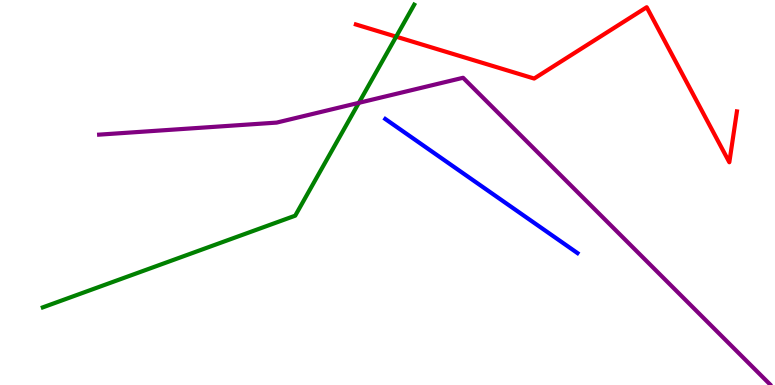[{'lines': ['blue', 'red'], 'intersections': []}, {'lines': ['green', 'red'], 'intersections': [{'x': 5.11, 'y': 9.05}]}, {'lines': ['purple', 'red'], 'intersections': []}, {'lines': ['blue', 'green'], 'intersections': []}, {'lines': ['blue', 'purple'], 'intersections': []}, {'lines': ['green', 'purple'], 'intersections': [{'x': 4.63, 'y': 7.33}]}]